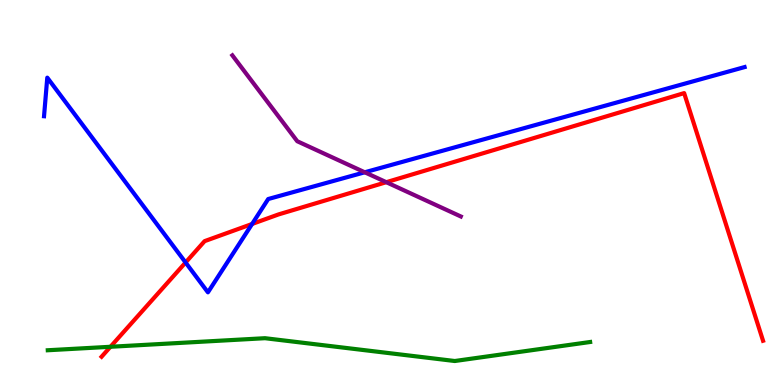[{'lines': ['blue', 'red'], 'intersections': [{'x': 2.39, 'y': 3.18}, {'x': 3.25, 'y': 4.18}]}, {'lines': ['green', 'red'], 'intersections': [{'x': 1.43, 'y': 0.993}]}, {'lines': ['purple', 'red'], 'intersections': [{'x': 4.98, 'y': 5.27}]}, {'lines': ['blue', 'green'], 'intersections': []}, {'lines': ['blue', 'purple'], 'intersections': [{'x': 4.71, 'y': 5.53}]}, {'lines': ['green', 'purple'], 'intersections': []}]